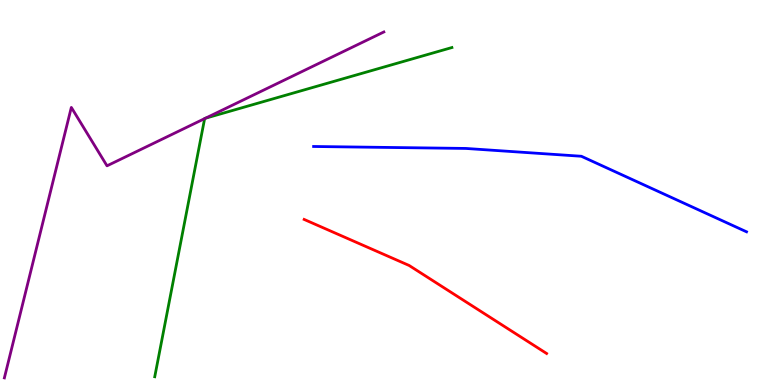[{'lines': ['blue', 'red'], 'intersections': []}, {'lines': ['green', 'red'], 'intersections': []}, {'lines': ['purple', 'red'], 'intersections': []}, {'lines': ['blue', 'green'], 'intersections': []}, {'lines': ['blue', 'purple'], 'intersections': []}, {'lines': ['green', 'purple'], 'intersections': [{'x': 2.64, 'y': 6.92}, {'x': 2.65, 'y': 6.93}]}]